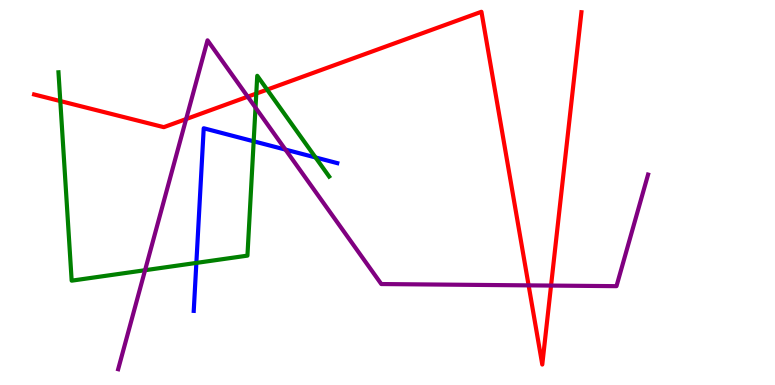[{'lines': ['blue', 'red'], 'intersections': []}, {'lines': ['green', 'red'], 'intersections': [{'x': 0.778, 'y': 7.38}, {'x': 3.31, 'y': 7.57}, {'x': 3.45, 'y': 7.67}]}, {'lines': ['purple', 'red'], 'intersections': [{'x': 2.4, 'y': 6.91}, {'x': 3.2, 'y': 7.49}, {'x': 6.82, 'y': 2.59}, {'x': 7.11, 'y': 2.58}]}, {'lines': ['blue', 'green'], 'intersections': [{'x': 2.53, 'y': 3.17}, {'x': 3.27, 'y': 6.33}, {'x': 4.07, 'y': 5.91}]}, {'lines': ['blue', 'purple'], 'intersections': [{'x': 3.68, 'y': 6.11}]}, {'lines': ['green', 'purple'], 'intersections': [{'x': 1.87, 'y': 2.98}, {'x': 3.3, 'y': 7.2}]}]